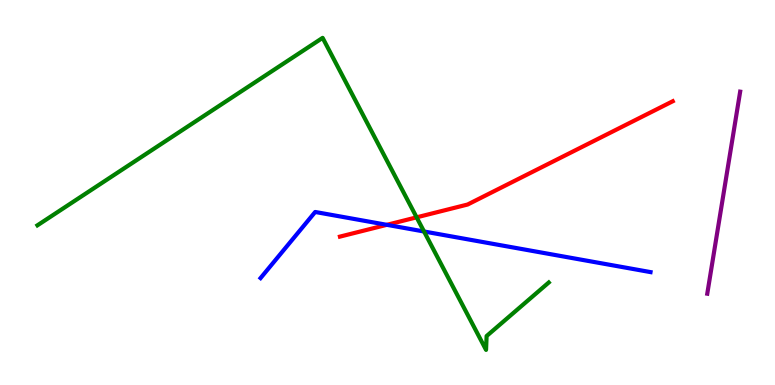[{'lines': ['blue', 'red'], 'intersections': [{'x': 4.99, 'y': 4.16}]}, {'lines': ['green', 'red'], 'intersections': [{'x': 5.38, 'y': 4.35}]}, {'lines': ['purple', 'red'], 'intersections': []}, {'lines': ['blue', 'green'], 'intersections': [{'x': 5.47, 'y': 3.99}]}, {'lines': ['blue', 'purple'], 'intersections': []}, {'lines': ['green', 'purple'], 'intersections': []}]